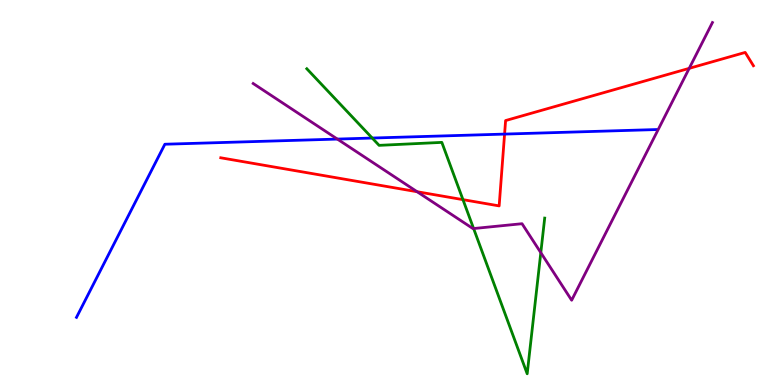[{'lines': ['blue', 'red'], 'intersections': [{'x': 6.51, 'y': 6.52}]}, {'lines': ['green', 'red'], 'intersections': [{'x': 5.97, 'y': 4.81}]}, {'lines': ['purple', 'red'], 'intersections': [{'x': 5.38, 'y': 5.02}, {'x': 8.89, 'y': 8.22}]}, {'lines': ['blue', 'green'], 'intersections': [{'x': 4.8, 'y': 6.41}]}, {'lines': ['blue', 'purple'], 'intersections': [{'x': 4.35, 'y': 6.39}]}, {'lines': ['green', 'purple'], 'intersections': [{'x': 6.11, 'y': 4.06}, {'x': 6.98, 'y': 3.44}]}]